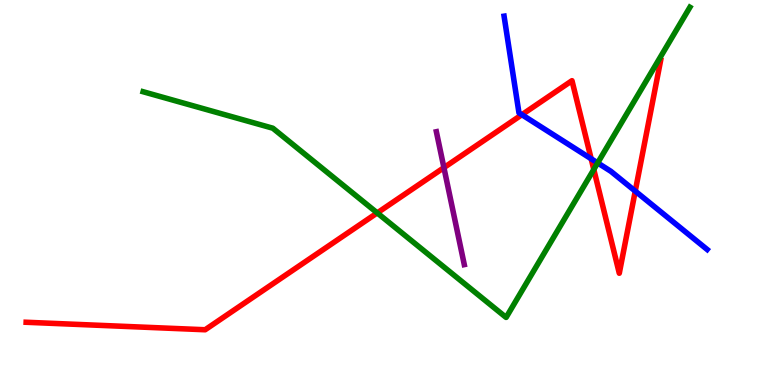[{'lines': ['blue', 'red'], 'intersections': [{'x': 6.73, 'y': 7.02}, {'x': 7.63, 'y': 5.88}, {'x': 8.2, 'y': 5.04}]}, {'lines': ['green', 'red'], 'intersections': [{'x': 4.87, 'y': 4.47}, {'x': 7.66, 'y': 5.6}]}, {'lines': ['purple', 'red'], 'intersections': [{'x': 5.73, 'y': 5.65}]}, {'lines': ['blue', 'green'], 'intersections': [{'x': 7.71, 'y': 5.77}]}, {'lines': ['blue', 'purple'], 'intersections': []}, {'lines': ['green', 'purple'], 'intersections': []}]